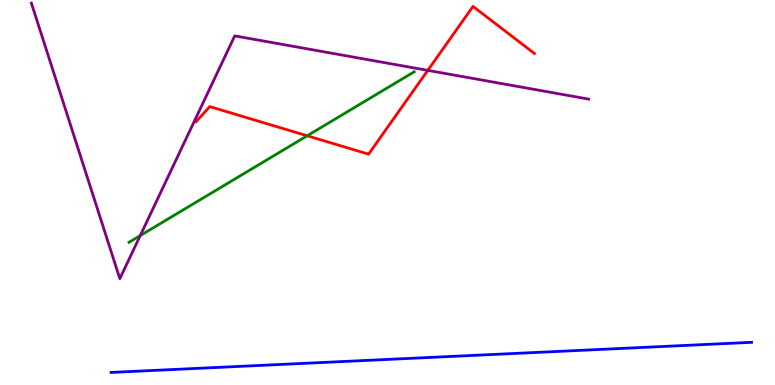[{'lines': ['blue', 'red'], 'intersections': []}, {'lines': ['green', 'red'], 'intersections': [{'x': 3.96, 'y': 6.47}]}, {'lines': ['purple', 'red'], 'intersections': [{'x': 5.52, 'y': 8.17}]}, {'lines': ['blue', 'green'], 'intersections': []}, {'lines': ['blue', 'purple'], 'intersections': []}, {'lines': ['green', 'purple'], 'intersections': [{'x': 1.81, 'y': 3.88}]}]